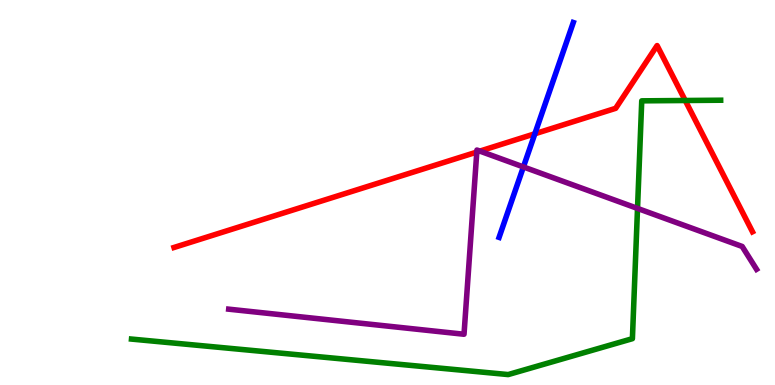[{'lines': ['blue', 'red'], 'intersections': [{'x': 6.9, 'y': 6.53}]}, {'lines': ['green', 'red'], 'intersections': [{'x': 8.84, 'y': 7.39}]}, {'lines': ['purple', 'red'], 'intersections': [{'x': 6.15, 'y': 6.05}, {'x': 6.19, 'y': 6.08}]}, {'lines': ['blue', 'green'], 'intersections': []}, {'lines': ['blue', 'purple'], 'intersections': [{'x': 6.75, 'y': 5.66}]}, {'lines': ['green', 'purple'], 'intersections': [{'x': 8.23, 'y': 4.59}]}]